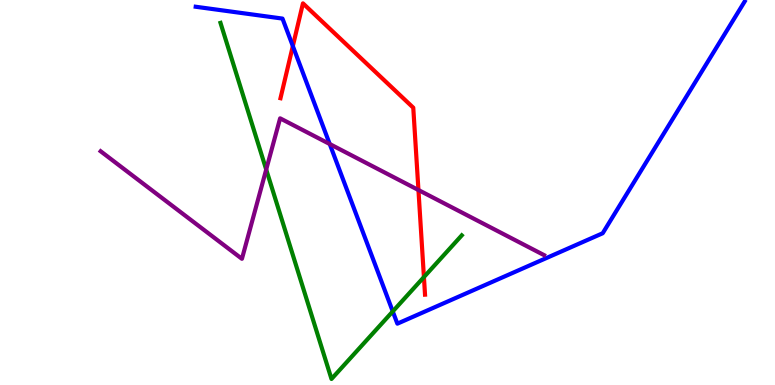[{'lines': ['blue', 'red'], 'intersections': [{'x': 3.78, 'y': 8.8}]}, {'lines': ['green', 'red'], 'intersections': [{'x': 5.47, 'y': 2.8}]}, {'lines': ['purple', 'red'], 'intersections': [{'x': 5.4, 'y': 5.06}]}, {'lines': ['blue', 'green'], 'intersections': [{'x': 5.07, 'y': 1.91}]}, {'lines': ['blue', 'purple'], 'intersections': [{'x': 4.25, 'y': 6.26}]}, {'lines': ['green', 'purple'], 'intersections': [{'x': 3.43, 'y': 5.6}]}]